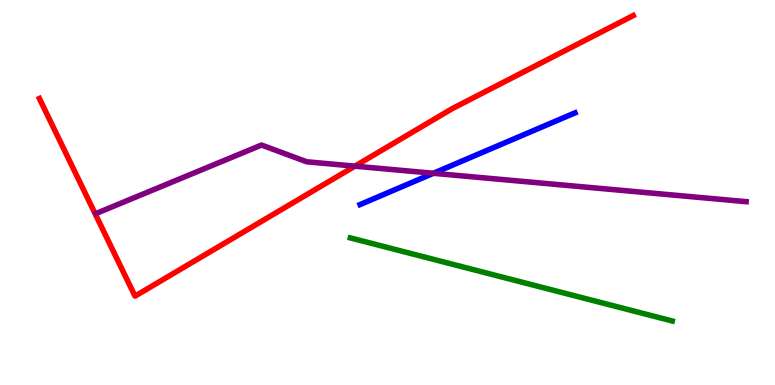[{'lines': ['blue', 'red'], 'intersections': []}, {'lines': ['green', 'red'], 'intersections': []}, {'lines': ['purple', 'red'], 'intersections': [{'x': 4.58, 'y': 5.68}]}, {'lines': ['blue', 'green'], 'intersections': []}, {'lines': ['blue', 'purple'], 'intersections': [{'x': 5.59, 'y': 5.5}]}, {'lines': ['green', 'purple'], 'intersections': []}]